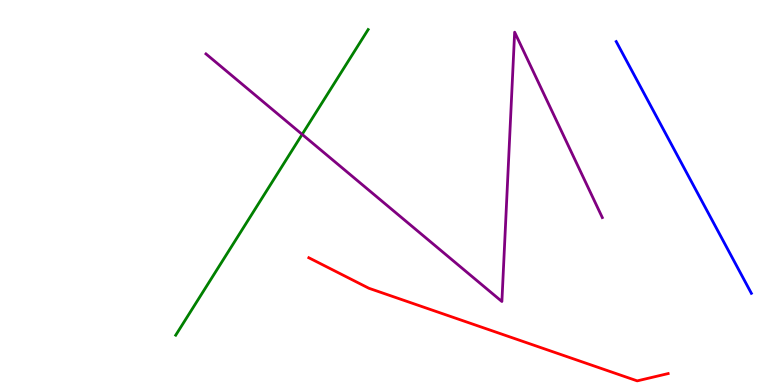[{'lines': ['blue', 'red'], 'intersections': []}, {'lines': ['green', 'red'], 'intersections': []}, {'lines': ['purple', 'red'], 'intersections': []}, {'lines': ['blue', 'green'], 'intersections': []}, {'lines': ['blue', 'purple'], 'intersections': []}, {'lines': ['green', 'purple'], 'intersections': [{'x': 3.9, 'y': 6.51}]}]